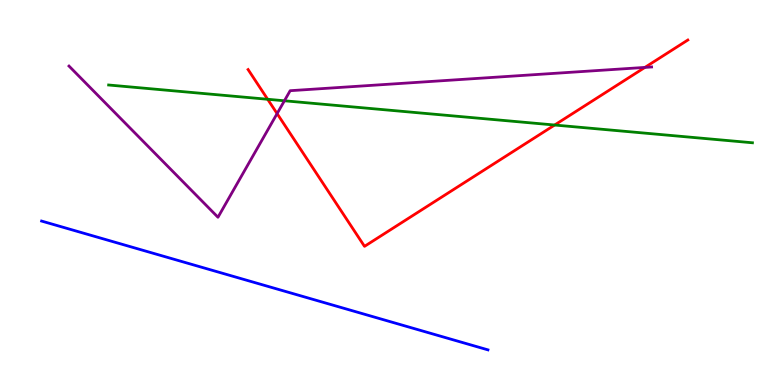[{'lines': ['blue', 'red'], 'intersections': []}, {'lines': ['green', 'red'], 'intersections': [{'x': 3.45, 'y': 7.42}, {'x': 7.16, 'y': 6.75}]}, {'lines': ['purple', 'red'], 'intersections': [{'x': 3.58, 'y': 7.05}, {'x': 8.32, 'y': 8.25}]}, {'lines': ['blue', 'green'], 'intersections': []}, {'lines': ['blue', 'purple'], 'intersections': []}, {'lines': ['green', 'purple'], 'intersections': [{'x': 3.67, 'y': 7.38}]}]